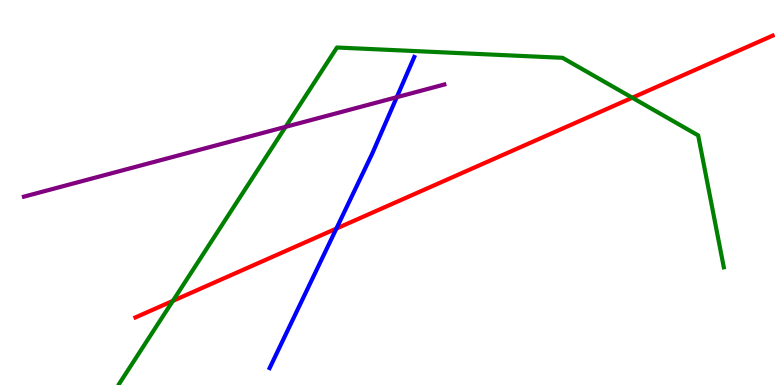[{'lines': ['blue', 'red'], 'intersections': [{'x': 4.34, 'y': 4.06}]}, {'lines': ['green', 'red'], 'intersections': [{'x': 2.23, 'y': 2.19}, {'x': 8.16, 'y': 7.46}]}, {'lines': ['purple', 'red'], 'intersections': []}, {'lines': ['blue', 'green'], 'intersections': []}, {'lines': ['blue', 'purple'], 'intersections': [{'x': 5.12, 'y': 7.48}]}, {'lines': ['green', 'purple'], 'intersections': [{'x': 3.69, 'y': 6.71}]}]